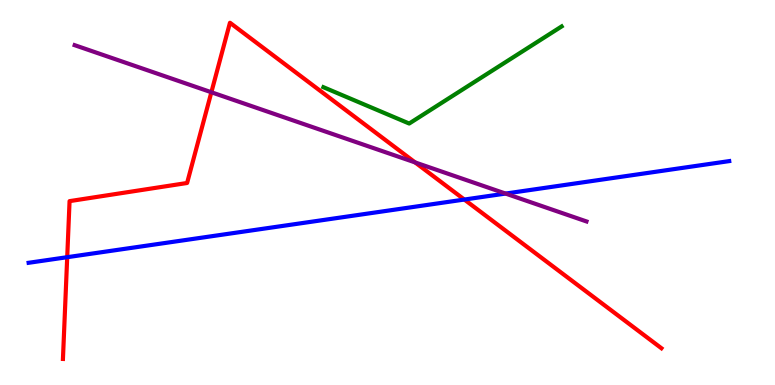[{'lines': ['blue', 'red'], 'intersections': [{'x': 0.867, 'y': 3.32}, {'x': 5.99, 'y': 4.82}]}, {'lines': ['green', 'red'], 'intersections': []}, {'lines': ['purple', 'red'], 'intersections': [{'x': 2.73, 'y': 7.6}, {'x': 5.36, 'y': 5.78}]}, {'lines': ['blue', 'green'], 'intersections': []}, {'lines': ['blue', 'purple'], 'intersections': [{'x': 6.52, 'y': 4.97}]}, {'lines': ['green', 'purple'], 'intersections': []}]